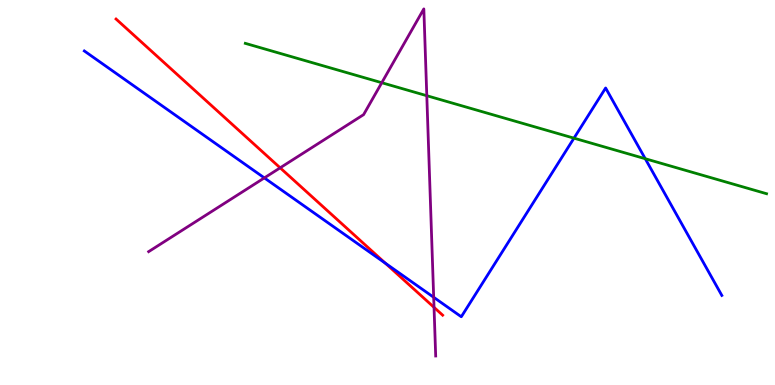[{'lines': ['blue', 'red'], 'intersections': [{'x': 4.97, 'y': 3.16}]}, {'lines': ['green', 'red'], 'intersections': []}, {'lines': ['purple', 'red'], 'intersections': [{'x': 3.61, 'y': 5.64}, {'x': 5.6, 'y': 2.02}]}, {'lines': ['blue', 'green'], 'intersections': [{'x': 7.41, 'y': 6.41}, {'x': 8.33, 'y': 5.88}]}, {'lines': ['blue', 'purple'], 'intersections': [{'x': 3.41, 'y': 5.38}, {'x': 5.6, 'y': 2.28}]}, {'lines': ['green', 'purple'], 'intersections': [{'x': 4.93, 'y': 7.85}, {'x': 5.51, 'y': 7.51}]}]